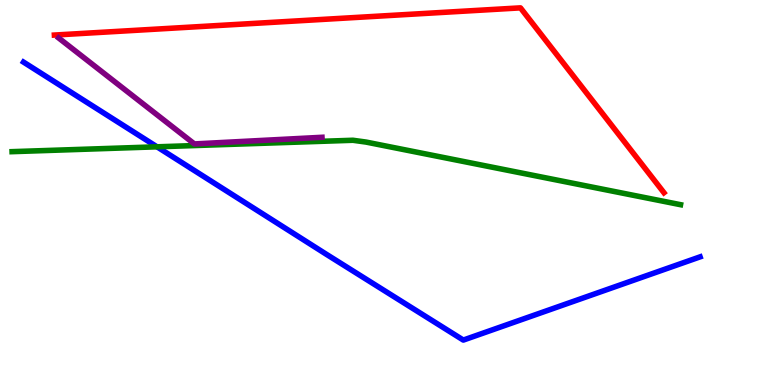[{'lines': ['blue', 'red'], 'intersections': []}, {'lines': ['green', 'red'], 'intersections': []}, {'lines': ['purple', 'red'], 'intersections': []}, {'lines': ['blue', 'green'], 'intersections': [{'x': 2.03, 'y': 6.19}]}, {'lines': ['blue', 'purple'], 'intersections': []}, {'lines': ['green', 'purple'], 'intersections': []}]